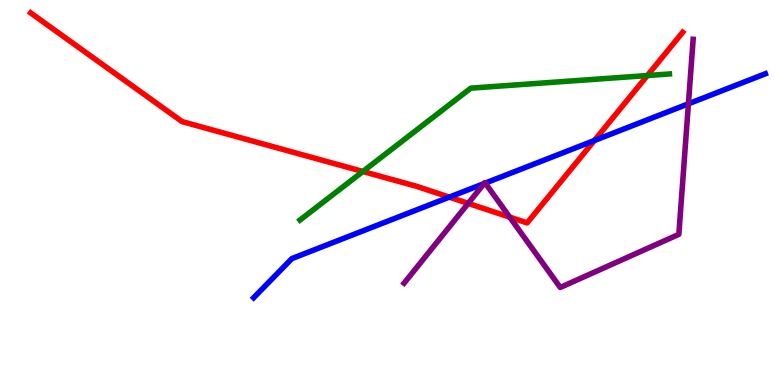[{'lines': ['blue', 'red'], 'intersections': [{'x': 5.8, 'y': 4.88}, {'x': 7.67, 'y': 6.35}]}, {'lines': ['green', 'red'], 'intersections': [{'x': 4.68, 'y': 5.55}, {'x': 8.35, 'y': 8.04}]}, {'lines': ['purple', 'red'], 'intersections': [{'x': 6.04, 'y': 4.72}, {'x': 6.58, 'y': 4.36}]}, {'lines': ['blue', 'green'], 'intersections': []}, {'lines': ['blue', 'purple'], 'intersections': [{'x': 6.25, 'y': 5.23}, {'x': 6.26, 'y': 5.24}, {'x': 8.88, 'y': 7.3}]}, {'lines': ['green', 'purple'], 'intersections': []}]